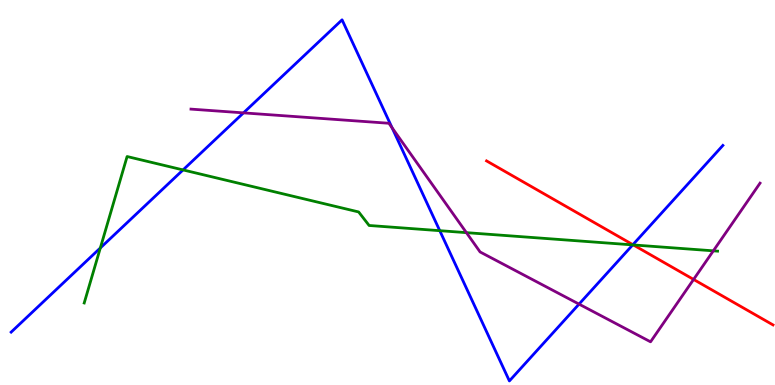[{'lines': ['blue', 'red'], 'intersections': [{'x': 8.17, 'y': 3.64}]}, {'lines': ['green', 'red'], 'intersections': [{'x': 8.17, 'y': 3.64}]}, {'lines': ['purple', 'red'], 'intersections': [{'x': 8.95, 'y': 2.74}]}, {'lines': ['blue', 'green'], 'intersections': [{'x': 1.29, 'y': 3.56}, {'x': 2.36, 'y': 5.59}, {'x': 5.67, 'y': 4.01}, {'x': 8.16, 'y': 3.64}]}, {'lines': ['blue', 'purple'], 'intersections': [{'x': 3.14, 'y': 7.07}, {'x': 5.06, 'y': 6.68}, {'x': 7.47, 'y': 2.1}]}, {'lines': ['green', 'purple'], 'intersections': [{'x': 6.02, 'y': 3.96}, {'x': 9.2, 'y': 3.48}]}]